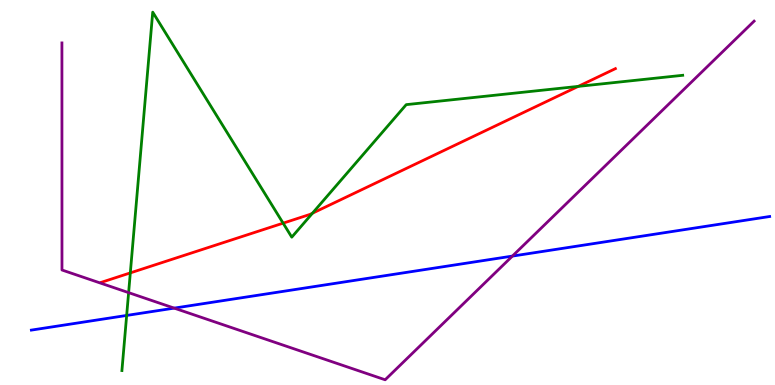[{'lines': ['blue', 'red'], 'intersections': []}, {'lines': ['green', 'red'], 'intersections': [{'x': 1.68, 'y': 2.91}, {'x': 3.65, 'y': 4.2}, {'x': 4.03, 'y': 4.46}, {'x': 7.46, 'y': 7.76}]}, {'lines': ['purple', 'red'], 'intersections': []}, {'lines': ['blue', 'green'], 'intersections': [{'x': 1.63, 'y': 1.81}]}, {'lines': ['blue', 'purple'], 'intersections': [{'x': 2.25, 'y': 2.0}, {'x': 6.61, 'y': 3.35}]}, {'lines': ['green', 'purple'], 'intersections': [{'x': 1.66, 'y': 2.4}]}]